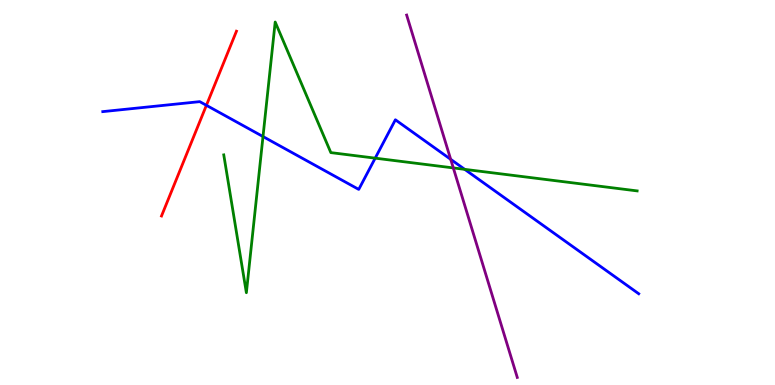[{'lines': ['blue', 'red'], 'intersections': [{'x': 2.66, 'y': 7.26}]}, {'lines': ['green', 'red'], 'intersections': []}, {'lines': ['purple', 'red'], 'intersections': []}, {'lines': ['blue', 'green'], 'intersections': [{'x': 3.39, 'y': 6.45}, {'x': 4.84, 'y': 5.89}, {'x': 6.0, 'y': 5.6}]}, {'lines': ['blue', 'purple'], 'intersections': [{'x': 5.82, 'y': 5.86}]}, {'lines': ['green', 'purple'], 'intersections': [{'x': 5.85, 'y': 5.64}]}]